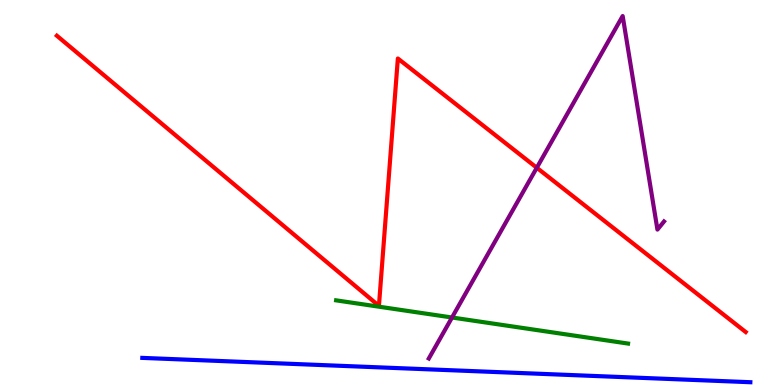[{'lines': ['blue', 'red'], 'intersections': []}, {'lines': ['green', 'red'], 'intersections': []}, {'lines': ['purple', 'red'], 'intersections': [{'x': 6.93, 'y': 5.64}]}, {'lines': ['blue', 'green'], 'intersections': []}, {'lines': ['blue', 'purple'], 'intersections': []}, {'lines': ['green', 'purple'], 'intersections': [{'x': 5.83, 'y': 1.75}]}]